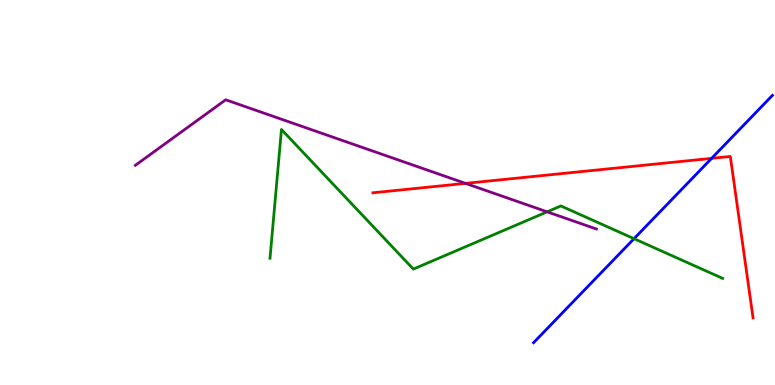[{'lines': ['blue', 'red'], 'intersections': [{'x': 9.18, 'y': 5.89}]}, {'lines': ['green', 'red'], 'intersections': []}, {'lines': ['purple', 'red'], 'intersections': [{'x': 6.01, 'y': 5.24}]}, {'lines': ['blue', 'green'], 'intersections': [{'x': 8.18, 'y': 3.8}]}, {'lines': ['blue', 'purple'], 'intersections': []}, {'lines': ['green', 'purple'], 'intersections': [{'x': 7.06, 'y': 4.5}]}]